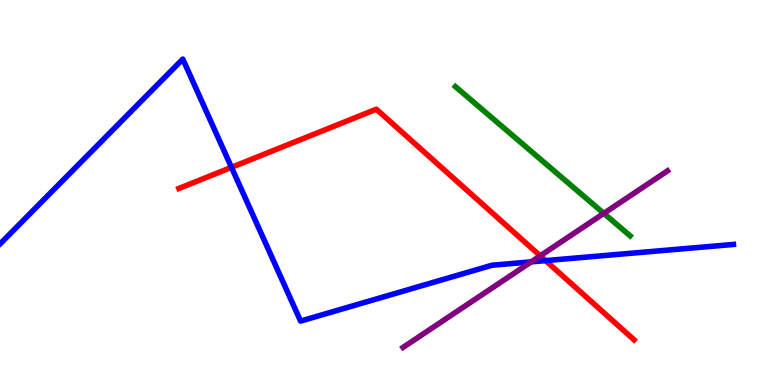[{'lines': ['blue', 'red'], 'intersections': [{'x': 2.99, 'y': 5.65}, {'x': 7.04, 'y': 3.23}]}, {'lines': ['green', 'red'], 'intersections': []}, {'lines': ['purple', 'red'], 'intersections': [{'x': 6.97, 'y': 3.35}]}, {'lines': ['blue', 'green'], 'intersections': []}, {'lines': ['blue', 'purple'], 'intersections': [{'x': 6.85, 'y': 3.2}]}, {'lines': ['green', 'purple'], 'intersections': [{'x': 7.79, 'y': 4.46}]}]